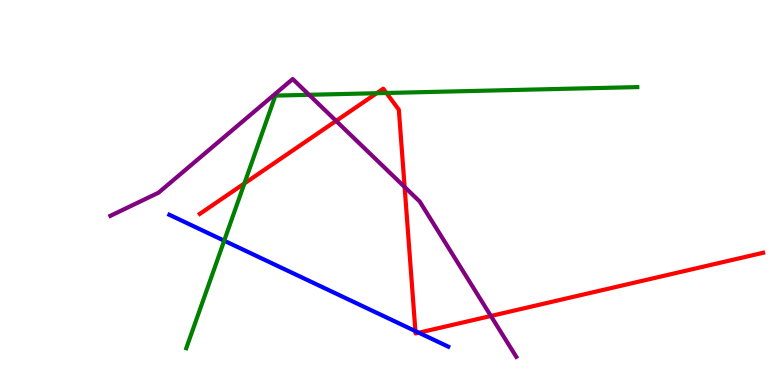[{'lines': ['blue', 'red'], 'intersections': [{'x': 5.36, 'y': 1.4}, {'x': 5.4, 'y': 1.36}]}, {'lines': ['green', 'red'], 'intersections': [{'x': 3.15, 'y': 5.23}, {'x': 4.86, 'y': 7.58}, {'x': 4.99, 'y': 7.58}]}, {'lines': ['purple', 'red'], 'intersections': [{'x': 4.34, 'y': 6.86}, {'x': 5.22, 'y': 5.14}, {'x': 6.33, 'y': 1.79}]}, {'lines': ['blue', 'green'], 'intersections': [{'x': 2.89, 'y': 3.75}]}, {'lines': ['blue', 'purple'], 'intersections': []}, {'lines': ['green', 'purple'], 'intersections': [{'x': 3.99, 'y': 7.54}]}]